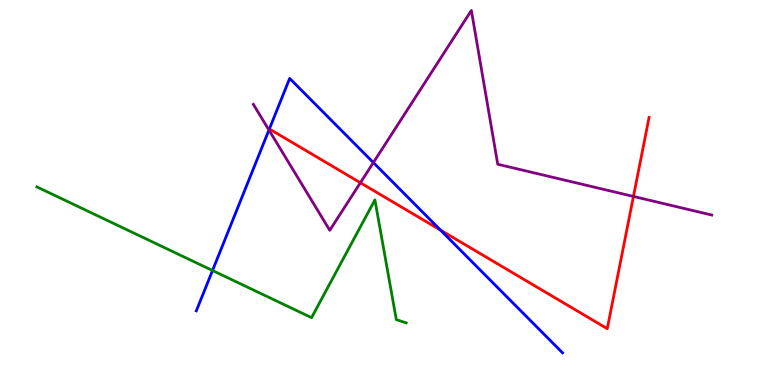[{'lines': ['blue', 'red'], 'intersections': [{'x': 5.68, 'y': 4.02}]}, {'lines': ['green', 'red'], 'intersections': []}, {'lines': ['purple', 'red'], 'intersections': [{'x': 4.65, 'y': 5.25}, {'x': 8.17, 'y': 4.9}]}, {'lines': ['blue', 'green'], 'intersections': [{'x': 2.74, 'y': 2.97}]}, {'lines': ['blue', 'purple'], 'intersections': [{'x': 3.47, 'y': 6.62}, {'x': 4.82, 'y': 5.78}]}, {'lines': ['green', 'purple'], 'intersections': []}]